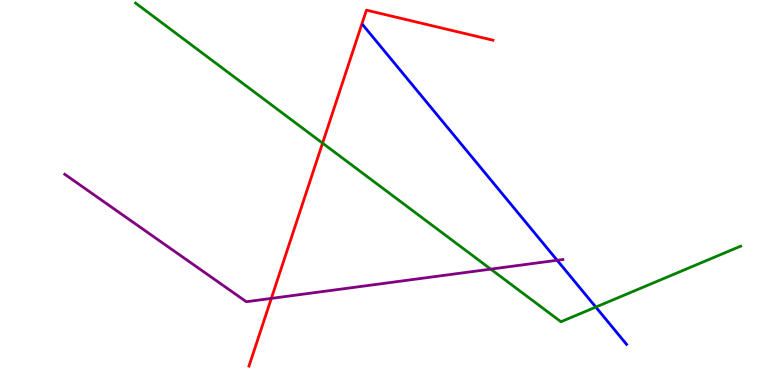[{'lines': ['blue', 'red'], 'intersections': []}, {'lines': ['green', 'red'], 'intersections': [{'x': 4.16, 'y': 6.28}]}, {'lines': ['purple', 'red'], 'intersections': [{'x': 3.5, 'y': 2.25}]}, {'lines': ['blue', 'green'], 'intersections': [{'x': 7.69, 'y': 2.02}]}, {'lines': ['blue', 'purple'], 'intersections': [{'x': 7.19, 'y': 3.24}]}, {'lines': ['green', 'purple'], 'intersections': [{'x': 6.33, 'y': 3.01}]}]